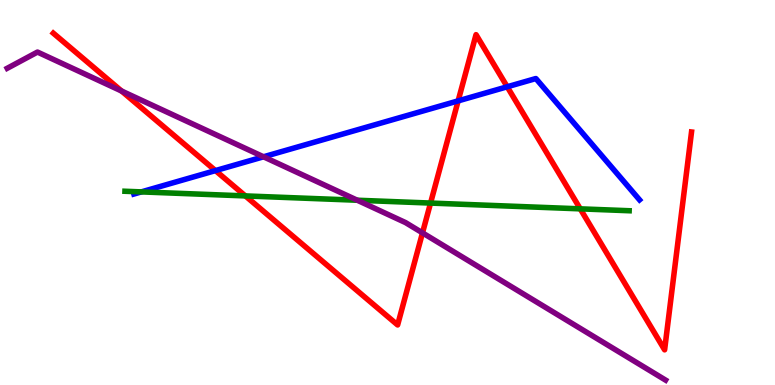[{'lines': ['blue', 'red'], 'intersections': [{'x': 2.78, 'y': 5.57}, {'x': 5.91, 'y': 7.38}, {'x': 6.54, 'y': 7.75}]}, {'lines': ['green', 'red'], 'intersections': [{'x': 3.17, 'y': 4.91}, {'x': 5.56, 'y': 4.73}, {'x': 7.49, 'y': 4.58}]}, {'lines': ['purple', 'red'], 'intersections': [{'x': 1.57, 'y': 7.64}, {'x': 5.45, 'y': 3.95}]}, {'lines': ['blue', 'green'], 'intersections': [{'x': 1.82, 'y': 5.02}]}, {'lines': ['blue', 'purple'], 'intersections': [{'x': 3.4, 'y': 5.93}]}, {'lines': ['green', 'purple'], 'intersections': [{'x': 4.61, 'y': 4.8}]}]